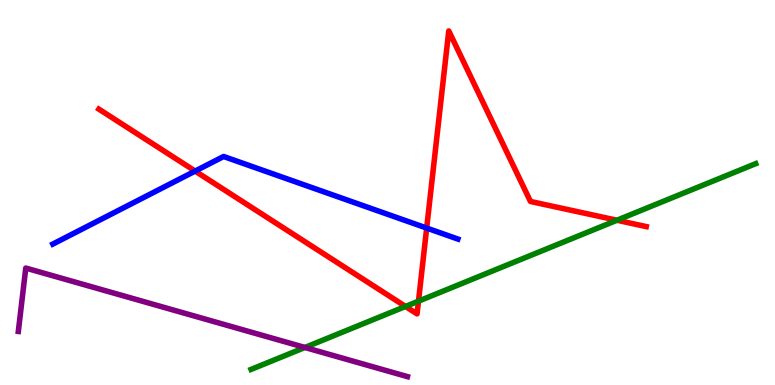[{'lines': ['blue', 'red'], 'intersections': [{'x': 2.52, 'y': 5.56}, {'x': 5.51, 'y': 4.08}]}, {'lines': ['green', 'red'], 'intersections': [{'x': 5.23, 'y': 2.04}, {'x': 5.4, 'y': 2.18}, {'x': 7.96, 'y': 4.28}]}, {'lines': ['purple', 'red'], 'intersections': []}, {'lines': ['blue', 'green'], 'intersections': []}, {'lines': ['blue', 'purple'], 'intersections': []}, {'lines': ['green', 'purple'], 'intersections': [{'x': 3.93, 'y': 0.975}]}]